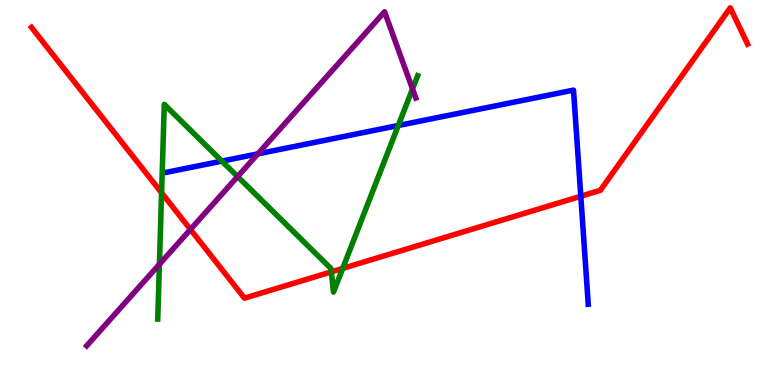[{'lines': ['blue', 'red'], 'intersections': [{'x': 7.49, 'y': 4.9}]}, {'lines': ['green', 'red'], 'intersections': [{'x': 2.09, 'y': 4.99}, {'x': 4.28, 'y': 2.94}, {'x': 4.42, 'y': 3.03}]}, {'lines': ['purple', 'red'], 'intersections': [{'x': 2.46, 'y': 4.04}]}, {'lines': ['blue', 'green'], 'intersections': [{'x': 2.86, 'y': 5.81}, {'x': 5.14, 'y': 6.74}]}, {'lines': ['blue', 'purple'], 'intersections': [{'x': 3.33, 'y': 6.0}]}, {'lines': ['green', 'purple'], 'intersections': [{'x': 2.06, 'y': 3.14}, {'x': 3.07, 'y': 5.41}, {'x': 5.32, 'y': 7.69}]}]